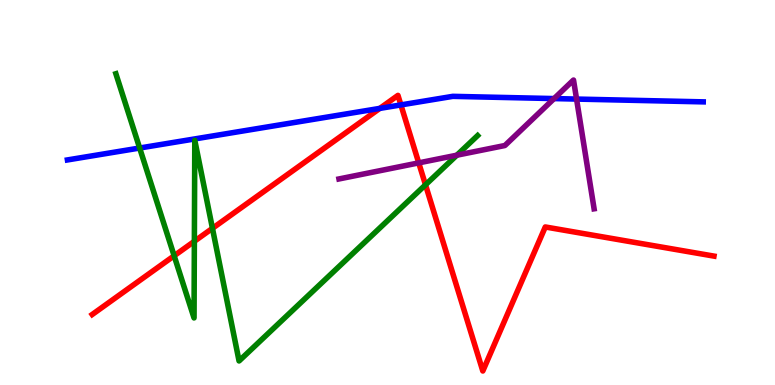[{'lines': ['blue', 'red'], 'intersections': [{'x': 4.9, 'y': 7.18}, {'x': 5.17, 'y': 7.28}]}, {'lines': ['green', 'red'], 'intersections': [{'x': 2.25, 'y': 3.36}, {'x': 2.51, 'y': 3.73}, {'x': 2.74, 'y': 4.07}, {'x': 5.49, 'y': 5.2}]}, {'lines': ['purple', 'red'], 'intersections': [{'x': 5.4, 'y': 5.77}]}, {'lines': ['blue', 'green'], 'intersections': [{'x': 1.8, 'y': 6.16}]}, {'lines': ['blue', 'purple'], 'intersections': [{'x': 7.15, 'y': 7.44}, {'x': 7.44, 'y': 7.43}]}, {'lines': ['green', 'purple'], 'intersections': [{'x': 5.89, 'y': 5.97}]}]